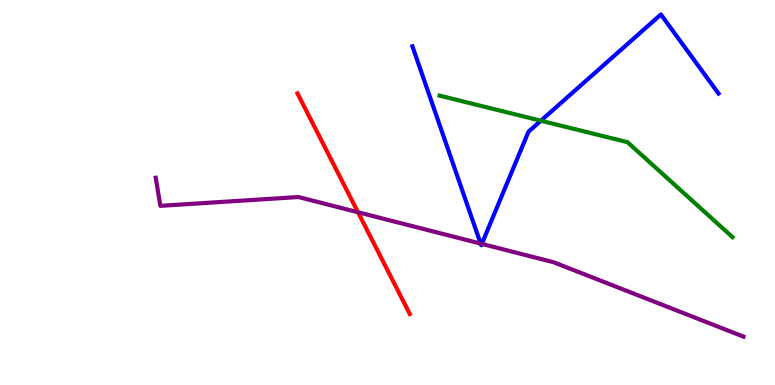[{'lines': ['blue', 'red'], 'intersections': []}, {'lines': ['green', 'red'], 'intersections': []}, {'lines': ['purple', 'red'], 'intersections': [{'x': 4.62, 'y': 4.49}]}, {'lines': ['blue', 'green'], 'intersections': [{'x': 6.98, 'y': 6.86}]}, {'lines': ['blue', 'purple'], 'intersections': [{'x': 6.2, 'y': 3.67}, {'x': 6.22, 'y': 3.67}]}, {'lines': ['green', 'purple'], 'intersections': []}]